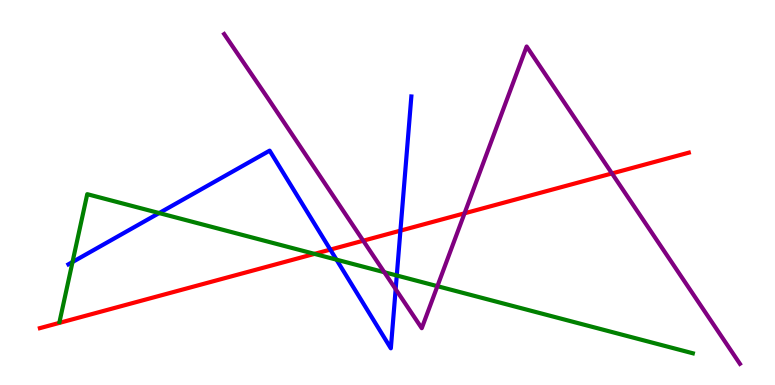[{'lines': ['blue', 'red'], 'intersections': [{'x': 4.26, 'y': 3.52}, {'x': 5.17, 'y': 4.01}]}, {'lines': ['green', 'red'], 'intersections': [{'x': 4.06, 'y': 3.41}]}, {'lines': ['purple', 'red'], 'intersections': [{'x': 4.69, 'y': 3.75}, {'x': 5.99, 'y': 4.46}, {'x': 7.9, 'y': 5.5}]}, {'lines': ['blue', 'green'], 'intersections': [{'x': 0.936, 'y': 3.19}, {'x': 2.05, 'y': 4.47}, {'x': 4.34, 'y': 3.26}, {'x': 5.12, 'y': 2.84}]}, {'lines': ['blue', 'purple'], 'intersections': [{'x': 5.11, 'y': 2.49}]}, {'lines': ['green', 'purple'], 'intersections': [{'x': 4.96, 'y': 2.93}, {'x': 5.64, 'y': 2.57}]}]